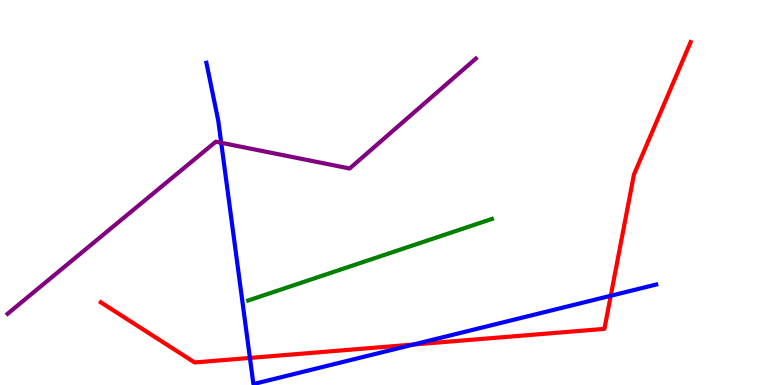[{'lines': ['blue', 'red'], 'intersections': [{'x': 3.22, 'y': 0.703}, {'x': 5.33, 'y': 1.05}, {'x': 7.88, 'y': 2.32}]}, {'lines': ['green', 'red'], 'intersections': []}, {'lines': ['purple', 'red'], 'intersections': []}, {'lines': ['blue', 'green'], 'intersections': []}, {'lines': ['blue', 'purple'], 'intersections': [{'x': 2.85, 'y': 6.29}]}, {'lines': ['green', 'purple'], 'intersections': []}]